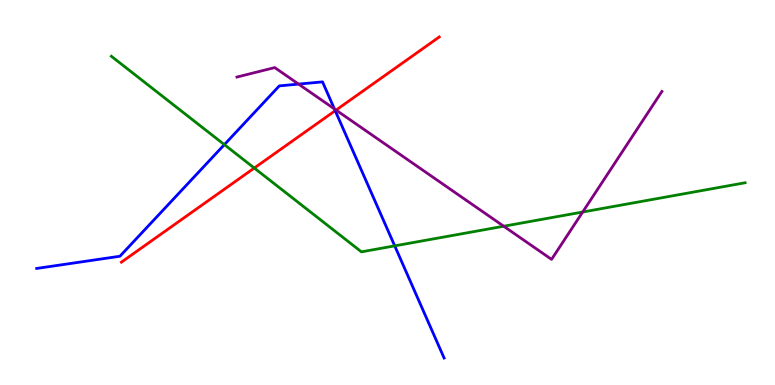[{'lines': ['blue', 'red'], 'intersections': [{'x': 4.33, 'y': 7.12}]}, {'lines': ['green', 'red'], 'intersections': [{'x': 3.28, 'y': 5.64}]}, {'lines': ['purple', 'red'], 'intersections': [{'x': 4.34, 'y': 7.14}]}, {'lines': ['blue', 'green'], 'intersections': [{'x': 2.89, 'y': 6.24}, {'x': 5.09, 'y': 3.61}]}, {'lines': ['blue', 'purple'], 'intersections': [{'x': 3.85, 'y': 7.82}, {'x': 4.32, 'y': 7.17}]}, {'lines': ['green', 'purple'], 'intersections': [{'x': 6.5, 'y': 4.12}, {'x': 7.52, 'y': 4.49}]}]